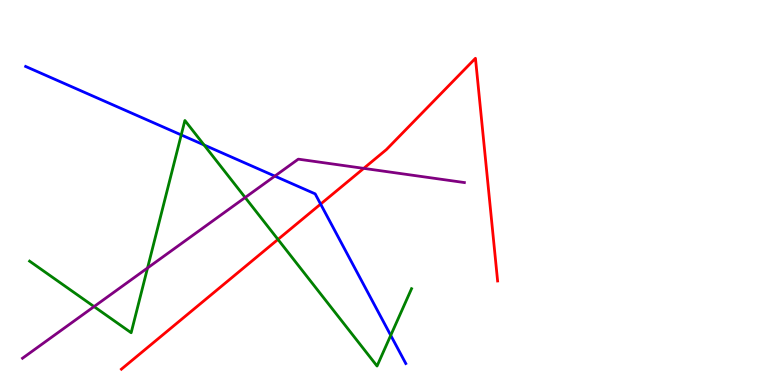[{'lines': ['blue', 'red'], 'intersections': [{'x': 4.14, 'y': 4.7}]}, {'lines': ['green', 'red'], 'intersections': [{'x': 3.59, 'y': 3.78}]}, {'lines': ['purple', 'red'], 'intersections': [{'x': 4.69, 'y': 5.63}]}, {'lines': ['blue', 'green'], 'intersections': [{'x': 2.34, 'y': 6.5}, {'x': 2.63, 'y': 6.23}, {'x': 5.04, 'y': 1.29}]}, {'lines': ['blue', 'purple'], 'intersections': [{'x': 3.55, 'y': 5.43}]}, {'lines': ['green', 'purple'], 'intersections': [{'x': 1.21, 'y': 2.04}, {'x': 1.9, 'y': 3.04}, {'x': 3.16, 'y': 4.87}]}]